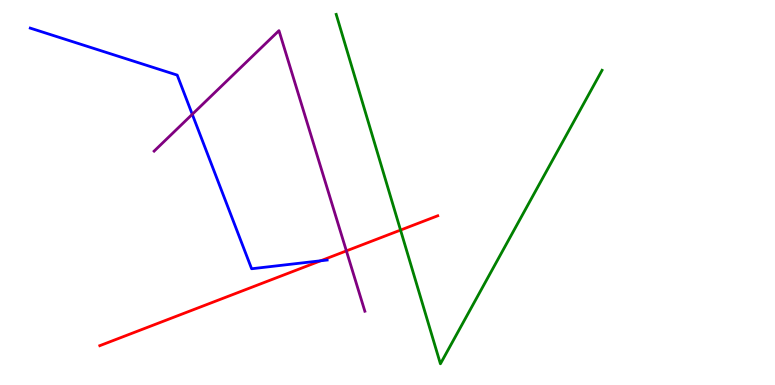[{'lines': ['blue', 'red'], 'intersections': [{'x': 4.14, 'y': 3.23}]}, {'lines': ['green', 'red'], 'intersections': [{'x': 5.17, 'y': 4.02}]}, {'lines': ['purple', 'red'], 'intersections': [{'x': 4.47, 'y': 3.48}]}, {'lines': ['blue', 'green'], 'intersections': []}, {'lines': ['blue', 'purple'], 'intersections': [{'x': 2.48, 'y': 7.03}]}, {'lines': ['green', 'purple'], 'intersections': []}]